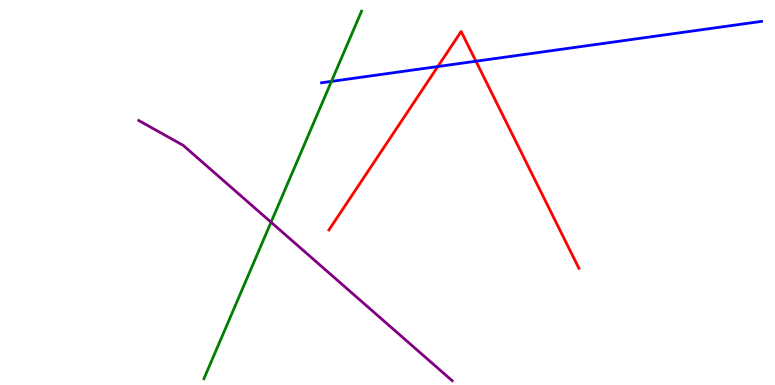[{'lines': ['blue', 'red'], 'intersections': [{'x': 5.65, 'y': 8.27}, {'x': 6.14, 'y': 8.41}]}, {'lines': ['green', 'red'], 'intersections': []}, {'lines': ['purple', 'red'], 'intersections': []}, {'lines': ['blue', 'green'], 'intersections': [{'x': 4.28, 'y': 7.89}]}, {'lines': ['blue', 'purple'], 'intersections': []}, {'lines': ['green', 'purple'], 'intersections': [{'x': 3.5, 'y': 4.23}]}]